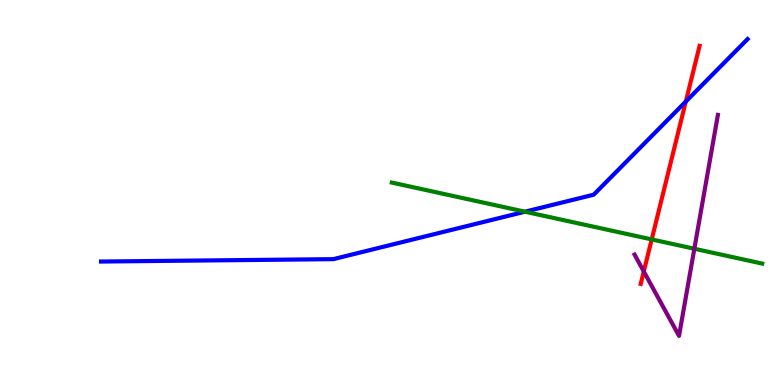[{'lines': ['blue', 'red'], 'intersections': [{'x': 8.85, 'y': 7.36}]}, {'lines': ['green', 'red'], 'intersections': [{'x': 8.41, 'y': 3.78}]}, {'lines': ['purple', 'red'], 'intersections': [{'x': 8.31, 'y': 2.95}]}, {'lines': ['blue', 'green'], 'intersections': [{'x': 6.77, 'y': 4.5}]}, {'lines': ['blue', 'purple'], 'intersections': []}, {'lines': ['green', 'purple'], 'intersections': [{'x': 8.96, 'y': 3.54}]}]